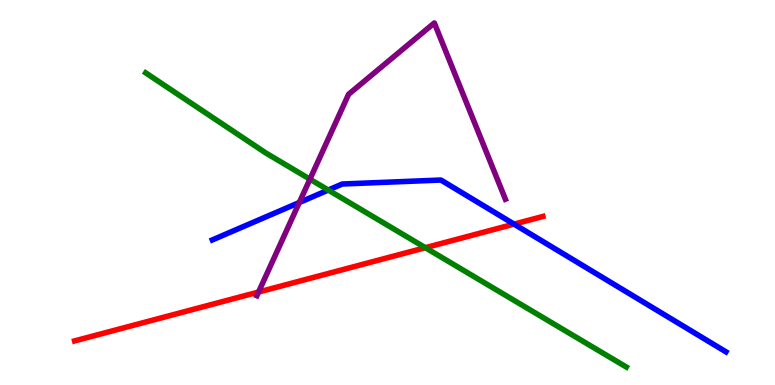[{'lines': ['blue', 'red'], 'intersections': [{'x': 6.63, 'y': 4.18}]}, {'lines': ['green', 'red'], 'intersections': [{'x': 5.49, 'y': 3.57}]}, {'lines': ['purple', 'red'], 'intersections': [{'x': 3.34, 'y': 2.42}]}, {'lines': ['blue', 'green'], 'intersections': [{'x': 4.24, 'y': 5.06}]}, {'lines': ['blue', 'purple'], 'intersections': [{'x': 3.86, 'y': 4.74}]}, {'lines': ['green', 'purple'], 'intersections': [{'x': 4.0, 'y': 5.35}]}]